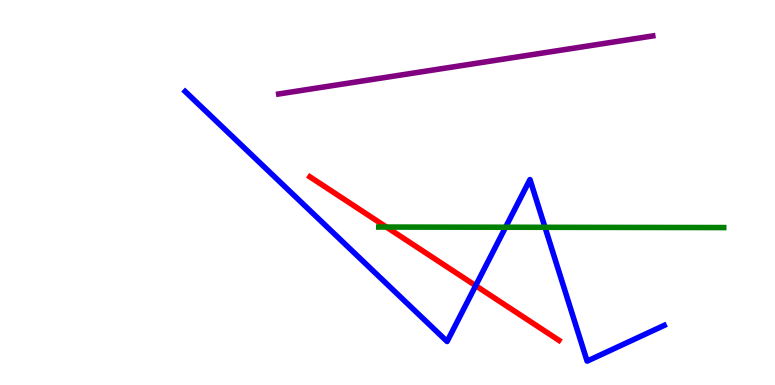[{'lines': ['blue', 'red'], 'intersections': [{'x': 6.14, 'y': 2.58}]}, {'lines': ['green', 'red'], 'intersections': [{'x': 4.99, 'y': 4.1}]}, {'lines': ['purple', 'red'], 'intersections': []}, {'lines': ['blue', 'green'], 'intersections': [{'x': 6.52, 'y': 4.1}, {'x': 7.03, 'y': 4.1}]}, {'lines': ['blue', 'purple'], 'intersections': []}, {'lines': ['green', 'purple'], 'intersections': []}]